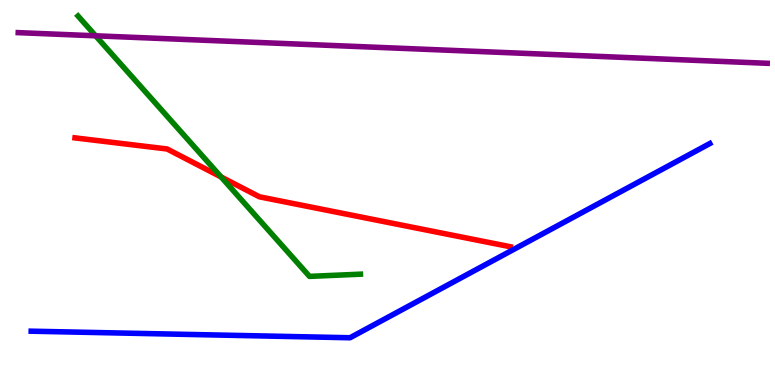[{'lines': ['blue', 'red'], 'intersections': []}, {'lines': ['green', 'red'], 'intersections': [{'x': 2.85, 'y': 5.4}]}, {'lines': ['purple', 'red'], 'intersections': []}, {'lines': ['blue', 'green'], 'intersections': []}, {'lines': ['blue', 'purple'], 'intersections': []}, {'lines': ['green', 'purple'], 'intersections': [{'x': 1.23, 'y': 9.07}]}]